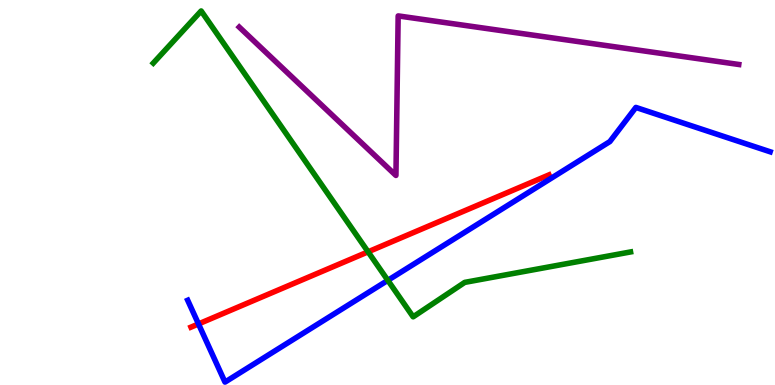[{'lines': ['blue', 'red'], 'intersections': [{'x': 2.56, 'y': 1.59}]}, {'lines': ['green', 'red'], 'intersections': [{'x': 4.75, 'y': 3.46}]}, {'lines': ['purple', 'red'], 'intersections': []}, {'lines': ['blue', 'green'], 'intersections': [{'x': 5.0, 'y': 2.72}]}, {'lines': ['blue', 'purple'], 'intersections': []}, {'lines': ['green', 'purple'], 'intersections': []}]